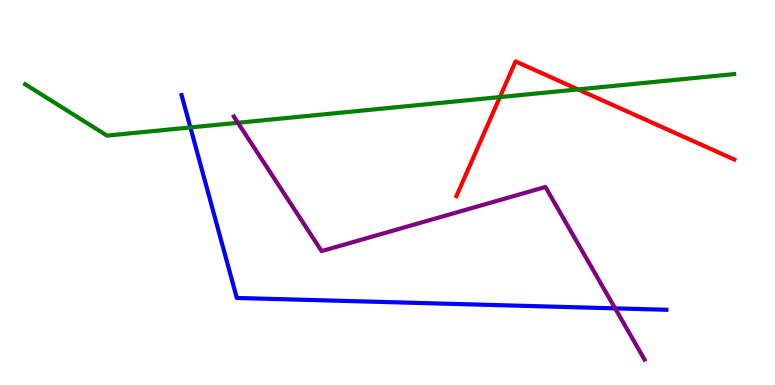[{'lines': ['blue', 'red'], 'intersections': []}, {'lines': ['green', 'red'], 'intersections': [{'x': 6.45, 'y': 7.48}, {'x': 7.46, 'y': 7.68}]}, {'lines': ['purple', 'red'], 'intersections': []}, {'lines': ['blue', 'green'], 'intersections': [{'x': 2.46, 'y': 6.69}]}, {'lines': ['blue', 'purple'], 'intersections': [{'x': 7.94, 'y': 1.99}]}, {'lines': ['green', 'purple'], 'intersections': [{'x': 3.07, 'y': 6.81}]}]